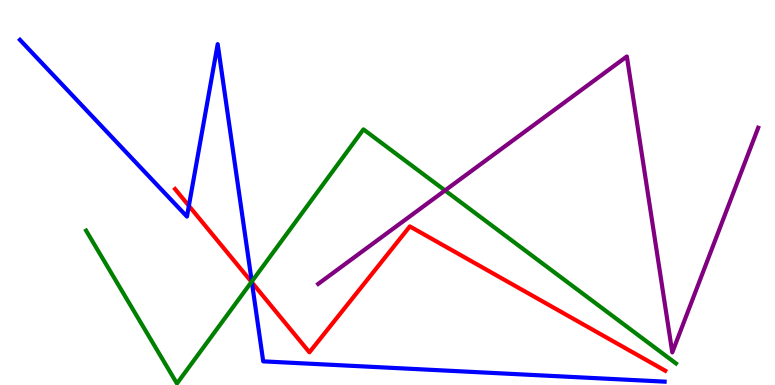[{'lines': ['blue', 'red'], 'intersections': [{'x': 2.44, 'y': 4.65}, {'x': 3.25, 'y': 2.67}]}, {'lines': ['green', 'red'], 'intersections': [{'x': 3.25, 'y': 2.68}]}, {'lines': ['purple', 'red'], 'intersections': []}, {'lines': ['blue', 'green'], 'intersections': [{'x': 3.25, 'y': 2.69}]}, {'lines': ['blue', 'purple'], 'intersections': []}, {'lines': ['green', 'purple'], 'intersections': [{'x': 5.74, 'y': 5.05}]}]